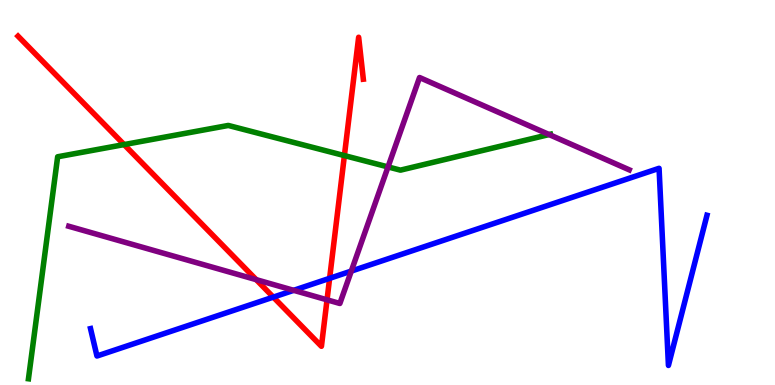[{'lines': ['blue', 'red'], 'intersections': [{'x': 3.53, 'y': 2.28}, {'x': 4.25, 'y': 2.77}]}, {'lines': ['green', 'red'], 'intersections': [{'x': 1.6, 'y': 6.24}, {'x': 4.44, 'y': 5.96}]}, {'lines': ['purple', 'red'], 'intersections': [{'x': 3.31, 'y': 2.74}, {'x': 4.22, 'y': 2.21}]}, {'lines': ['blue', 'green'], 'intersections': []}, {'lines': ['blue', 'purple'], 'intersections': [{'x': 3.79, 'y': 2.46}, {'x': 4.53, 'y': 2.96}]}, {'lines': ['green', 'purple'], 'intersections': [{'x': 5.01, 'y': 5.66}, {'x': 7.09, 'y': 6.51}]}]